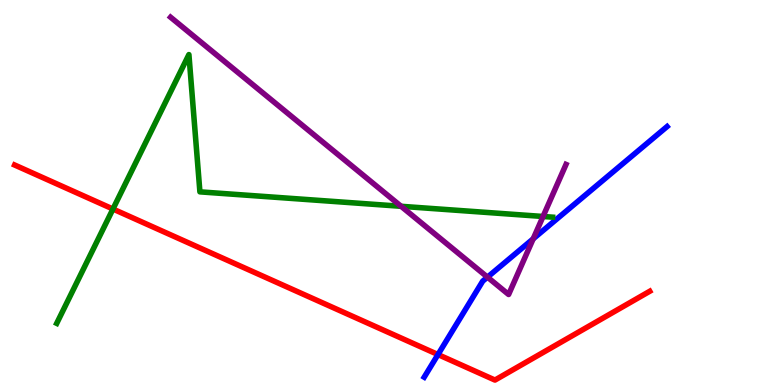[{'lines': ['blue', 'red'], 'intersections': [{'x': 5.65, 'y': 0.791}]}, {'lines': ['green', 'red'], 'intersections': [{'x': 1.46, 'y': 4.57}]}, {'lines': ['purple', 'red'], 'intersections': []}, {'lines': ['blue', 'green'], 'intersections': []}, {'lines': ['blue', 'purple'], 'intersections': [{'x': 6.29, 'y': 2.8}, {'x': 6.88, 'y': 3.8}]}, {'lines': ['green', 'purple'], 'intersections': [{'x': 5.18, 'y': 4.64}, {'x': 7.01, 'y': 4.38}]}]